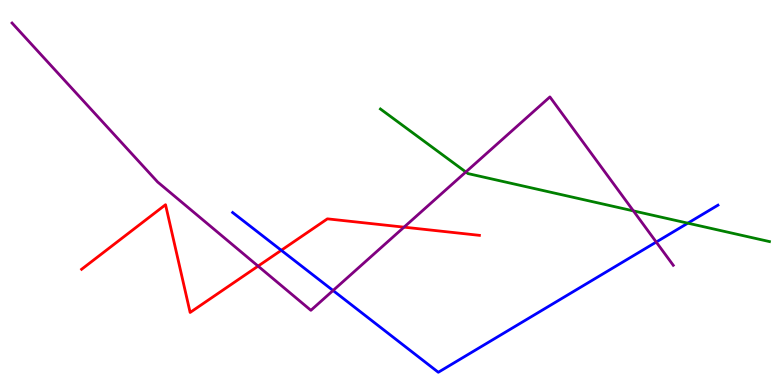[{'lines': ['blue', 'red'], 'intersections': [{'x': 3.63, 'y': 3.5}]}, {'lines': ['green', 'red'], 'intersections': []}, {'lines': ['purple', 'red'], 'intersections': [{'x': 3.33, 'y': 3.09}, {'x': 5.21, 'y': 4.1}]}, {'lines': ['blue', 'green'], 'intersections': [{'x': 8.88, 'y': 4.2}]}, {'lines': ['blue', 'purple'], 'intersections': [{'x': 4.3, 'y': 2.45}, {'x': 8.47, 'y': 3.71}]}, {'lines': ['green', 'purple'], 'intersections': [{'x': 6.01, 'y': 5.53}, {'x': 8.17, 'y': 4.52}]}]